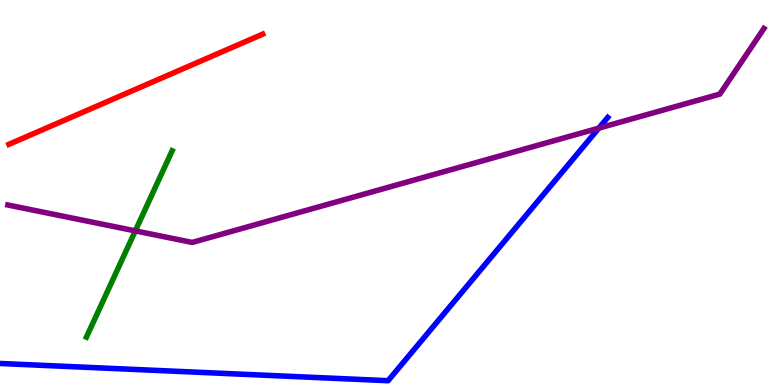[{'lines': ['blue', 'red'], 'intersections': []}, {'lines': ['green', 'red'], 'intersections': []}, {'lines': ['purple', 'red'], 'intersections': []}, {'lines': ['blue', 'green'], 'intersections': []}, {'lines': ['blue', 'purple'], 'intersections': [{'x': 7.73, 'y': 6.67}]}, {'lines': ['green', 'purple'], 'intersections': [{'x': 1.75, 'y': 4.0}]}]